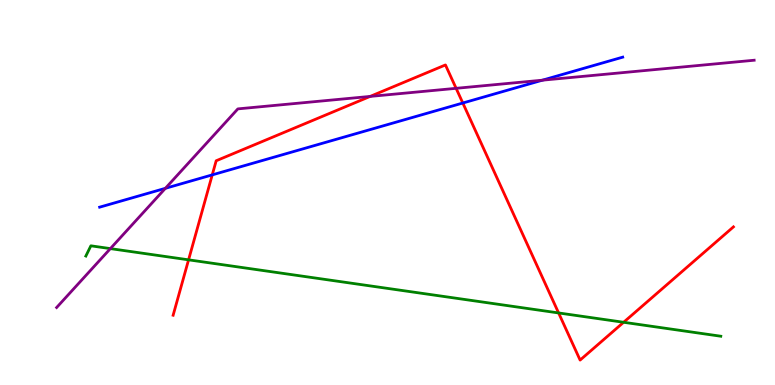[{'lines': ['blue', 'red'], 'intersections': [{'x': 2.74, 'y': 5.46}, {'x': 5.97, 'y': 7.32}]}, {'lines': ['green', 'red'], 'intersections': [{'x': 2.43, 'y': 3.25}, {'x': 7.21, 'y': 1.87}, {'x': 8.05, 'y': 1.63}]}, {'lines': ['purple', 'red'], 'intersections': [{'x': 4.78, 'y': 7.5}, {'x': 5.89, 'y': 7.71}]}, {'lines': ['blue', 'green'], 'intersections': []}, {'lines': ['blue', 'purple'], 'intersections': [{'x': 2.13, 'y': 5.11}, {'x': 7.0, 'y': 7.92}]}, {'lines': ['green', 'purple'], 'intersections': [{'x': 1.42, 'y': 3.54}]}]